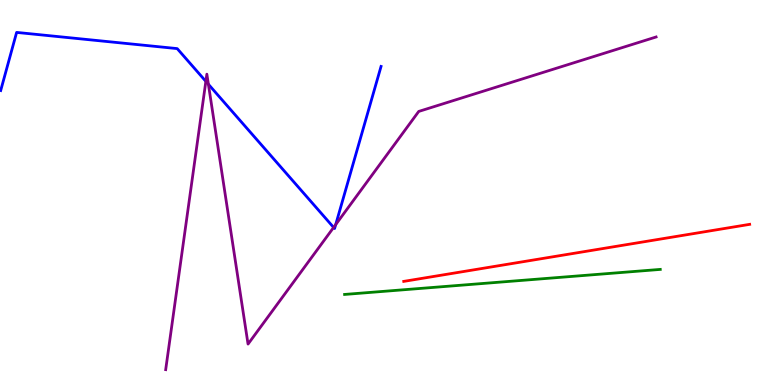[{'lines': ['blue', 'red'], 'intersections': []}, {'lines': ['green', 'red'], 'intersections': []}, {'lines': ['purple', 'red'], 'intersections': []}, {'lines': ['blue', 'green'], 'intersections': []}, {'lines': ['blue', 'purple'], 'intersections': [{'x': 2.66, 'y': 7.89}, {'x': 2.69, 'y': 7.81}, {'x': 4.3, 'y': 4.09}, {'x': 4.33, 'y': 4.17}]}, {'lines': ['green', 'purple'], 'intersections': []}]